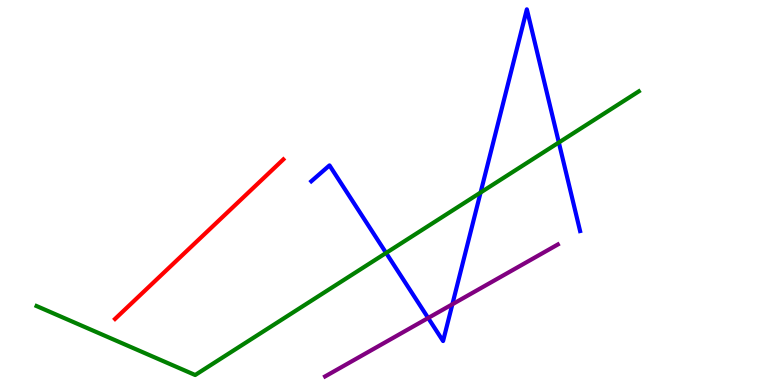[{'lines': ['blue', 'red'], 'intersections': []}, {'lines': ['green', 'red'], 'intersections': []}, {'lines': ['purple', 'red'], 'intersections': []}, {'lines': ['blue', 'green'], 'intersections': [{'x': 4.98, 'y': 3.43}, {'x': 6.2, 'y': 5.0}, {'x': 7.21, 'y': 6.3}]}, {'lines': ['blue', 'purple'], 'intersections': [{'x': 5.52, 'y': 1.74}, {'x': 5.84, 'y': 2.1}]}, {'lines': ['green', 'purple'], 'intersections': []}]